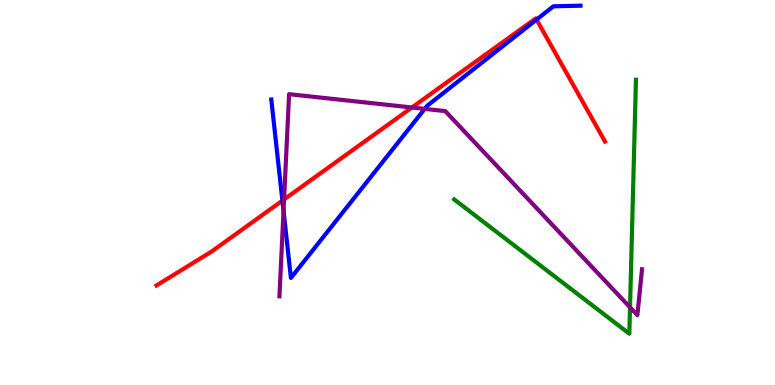[{'lines': ['blue', 'red'], 'intersections': [{'x': 3.64, 'y': 4.79}, {'x': 6.92, 'y': 9.49}]}, {'lines': ['green', 'red'], 'intersections': []}, {'lines': ['purple', 'red'], 'intersections': [{'x': 3.67, 'y': 4.82}, {'x': 5.32, 'y': 7.21}]}, {'lines': ['blue', 'green'], 'intersections': []}, {'lines': ['blue', 'purple'], 'intersections': [{'x': 3.66, 'y': 4.52}, {'x': 5.48, 'y': 7.17}]}, {'lines': ['green', 'purple'], 'intersections': [{'x': 8.13, 'y': 2.02}]}]